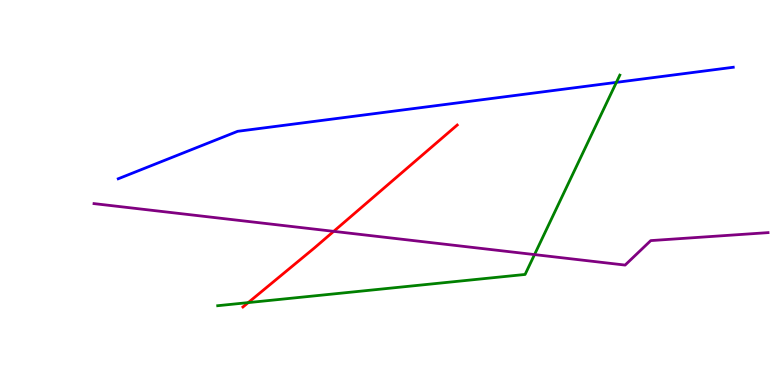[{'lines': ['blue', 'red'], 'intersections': []}, {'lines': ['green', 'red'], 'intersections': [{'x': 3.2, 'y': 2.14}]}, {'lines': ['purple', 'red'], 'intersections': [{'x': 4.31, 'y': 3.99}]}, {'lines': ['blue', 'green'], 'intersections': [{'x': 7.95, 'y': 7.86}]}, {'lines': ['blue', 'purple'], 'intersections': []}, {'lines': ['green', 'purple'], 'intersections': [{'x': 6.9, 'y': 3.39}]}]